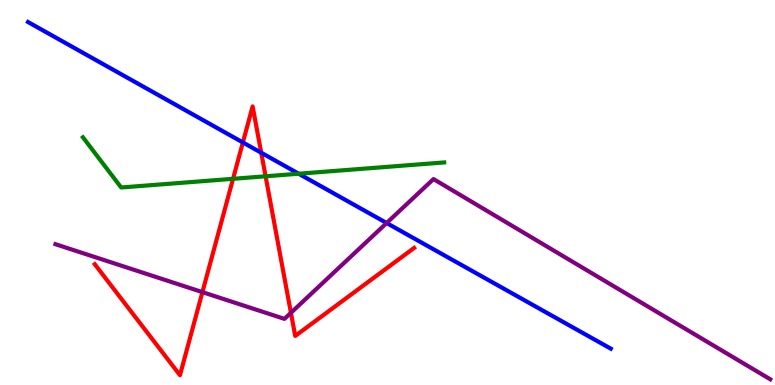[{'lines': ['blue', 'red'], 'intersections': [{'x': 3.13, 'y': 6.3}, {'x': 3.37, 'y': 6.03}]}, {'lines': ['green', 'red'], 'intersections': [{'x': 3.01, 'y': 5.36}, {'x': 3.43, 'y': 5.42}]}, {'lines': ['purple', 'red'], 'intersections': [{'x': 2.61, 'y': 2.41}, {'x': 3.75, 'y': 1.88}]}, {'lines': ['blue', 'green'], 'intersections': [{'x': 3.85, 'y': 5.49}]}, {'lines': ['blue', 'purple'], 'intersections': [{'x': 4.99, 'y': 4.21}]}, {'lines': ['green', 'purple'], 'intersections': []}]